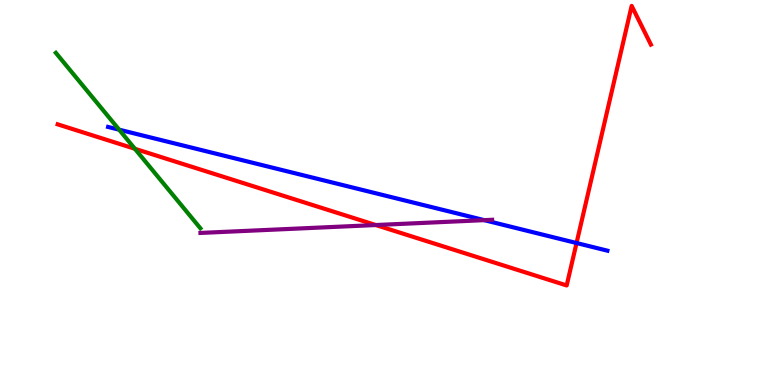[{'lines': ['blue', 'red'], 'intersections': [{'x': 7.44, 'y': 3.69}]}, {'lines': ['green', 'red'], 'intersections': [{'x': 1.74, 'y': 6.14}]}, {'lines': ['purple', 'red'], 'intersections': [{'x': 4.85, 'y': 4.15}]}, {'lines': ['blue', 'green'], 'intersections': [{'x': 1.54, 'y': 6.63}]}, {'lines': ['blue', 'purple'], 'intersections': [{'x': 6.25, 'y': 4.28}]}, {'lines': ['green', 'purple'], 'intersections': []}]